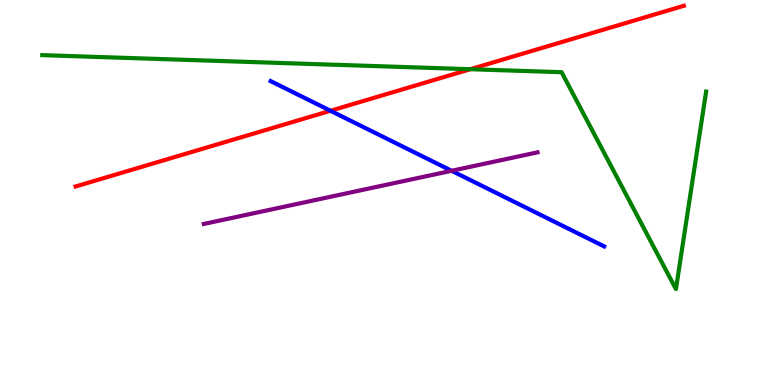[{'lines': ['blue', 'red'], 'intersections': [{'x': 4.26, 'y': 7.12}]}, {'lines': ['green', 'red'], 'intersections': [{'x': 6.07, 'y': 8.2}]}, {'lines': ['purple', 'red'], 'intersections': []}, {'lines': ['blue', 'green'], 'intersections': []}, {'lines': ['blue', 'purple'], 'intersections': [{'x': 5.83, 'y': 5.56}]}, {'lines': ['green', 'purple'], 'intersections': []}]